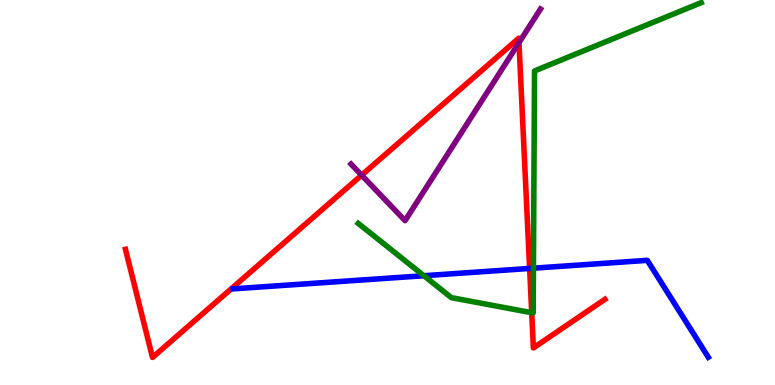[{'lines': ['blue', 'red'], 'intersections': [{'x': 6.83, 'y': 3.03}]}, {'lines': ['green', 'red'], 'intersections': [{'x': 6.86, 'y': 1.88}]}, {'lines': ['purple', 'red'], 'intersections': [{'x': 4.67, 'y': 5.45}, {'x': 6.7, 'y': 8.89}]}, {'lines': ['blue', 'green'], 'intersections': [{'x': 5.47, 'y': 2.84}, {'x': 6.88, 'y': 3.03}]}, {'lines': ['blue', 'purple'], 'intersections': []}, {'lines': ['green', 'purple'], 'intersections': []}]